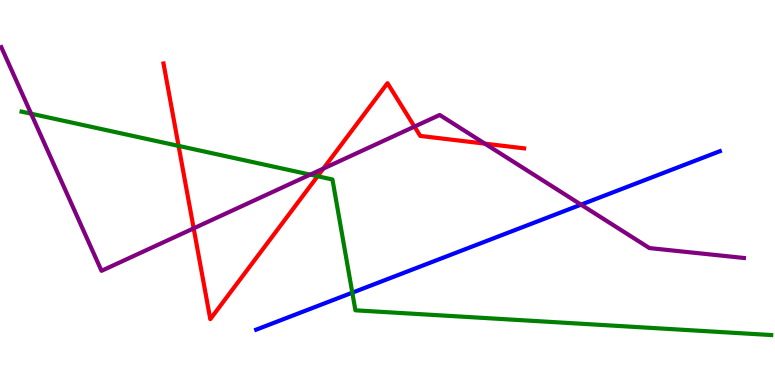[{'lines': ['blue', 'red'], 'intersections': []}, {'lines': ['green', 'red'], 'intersections': [{'x': 2.3, 'y': 6.21}, {'x': 4.1, 'y': 5.42}]}, {'lines': ['purple', 'red'], 'intersections': [{'x': 2.5, 'y': 4.07}, {'x': 4.17, 'y': 5.62}, {'x': 5.35, 'y': 6.71}, {'x': 6.26, 'y': 6.27}]}, {'lines': ['blue', 'green'], 'intersections': [{'x': 4.55, 'y': 2.4}]}, {'lines': ['blue', 'purple'], 'intersections': [{'x': 7.5, 'y': 4.68}]}, {'lines': ['green', 'purple'], 'intersections': [{'x': 0.402, 'y': 7.05}, {'x': 4.0, 'y': 5.46}]}]